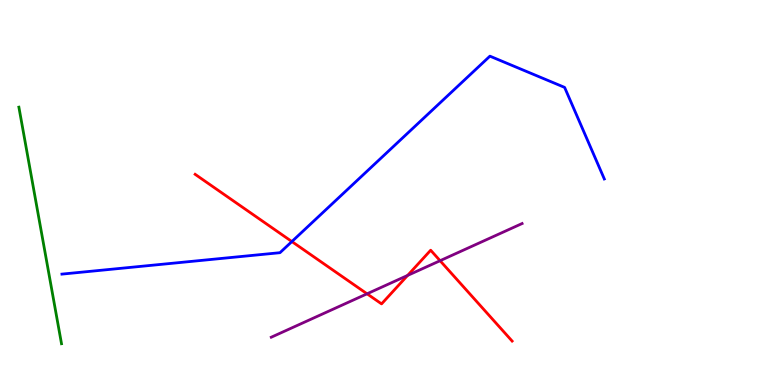[{'lines': ['blue', 'red'], 'intersections': [{'x': 3.77, 'y': 3.73}]}, {'lines': ['green', 'red'], 'intersections': []}, {'lines': ['purple', 'red'], 'intersections': [{'x': 4.74, 'y': 2.37}, {'x': 5.26, 'y': 2.85}, {'x': 5.68, 'y': 3.23}]}, {'lines': ['blue', 'green'], 'intersections': []}, {'lines': ['blue', 'purple'], 'intersections': []}, {'lines': ['green', 'purple'], 'intersections': []}]